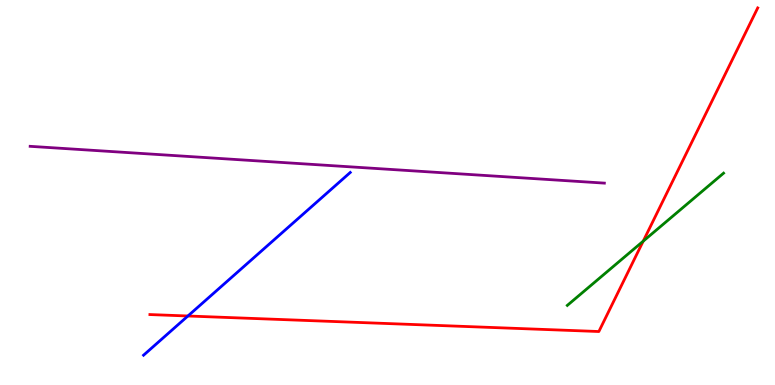[{'lines': ['blue', 'red'], 'intersections': [{'x': 2.42, 'y': 1.79}]}, {'lines': ['green', 'red'], 'intersections': [{'x': 8.3, 'y': 3.74}]}, {'lines': ['purple', 'red'], 'intersections': []}, {'lines': ['blue', 'green'], 'intersections': []}, {'lines': ['blue', 'purple'], 'intersections': []}, {'lines': ['green', 'purple'], 'intersections': []}]